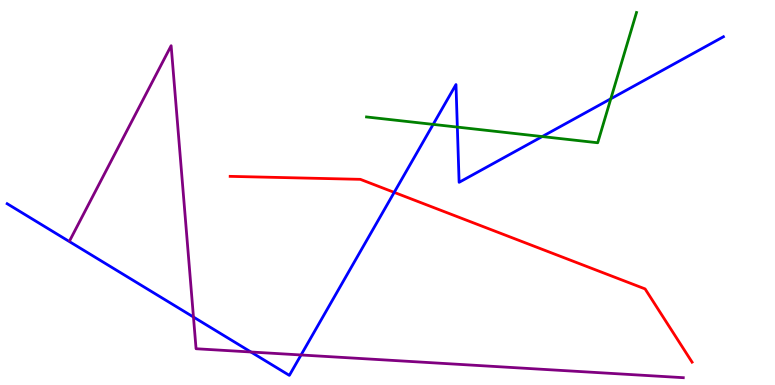[{'lines': ['blue', 'red'], 'intersections': [{'x': 5.09, 'y': 5.0}]}, {'lines': ['green', 'red'], 'intersections': []}, {'lines': ['purple', 'red'], 'intersections': []}, {'lines': ['blue', 'green'], 'intersections': [{'x': 5.59, 'y': 6.77}, {'x': 5.9, 'y': 6.7}, {'x': 7.0, 'y': 6.45}, {'x': 7.88, 'y': 7.43}]}, {'lines': ['blue', 'purple'], 'intersections': [{'x': 2.5, 'y': 1.77}, {'x': 3.24, 'y': 0.857}, {'x': 3.88, 'y': 0.78}]}, {'lines': ['green', 'purple'], 'intersections': []}]